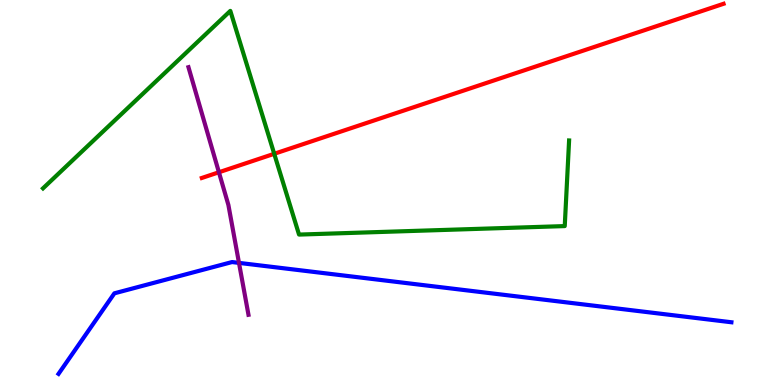[{'lines': ['blue', 'red'], 'intersections': []}, {'lines': ['green', 'red'], 'intersections': [{'x': 3.54, 'y': 6.01}]}, {'lines': ['purple', 'red'], 'intersections': [{'x': 2.82, 'y': 5.53}]}, {'lines': ['blue', 'green'], 'intersections': []}, {'lines': ['blue', 'purple'], 'intersections': [{'x': 3.08, 'y': 3.17}]}, {'lines': ['green', 'purple'], 'intersections': []}]